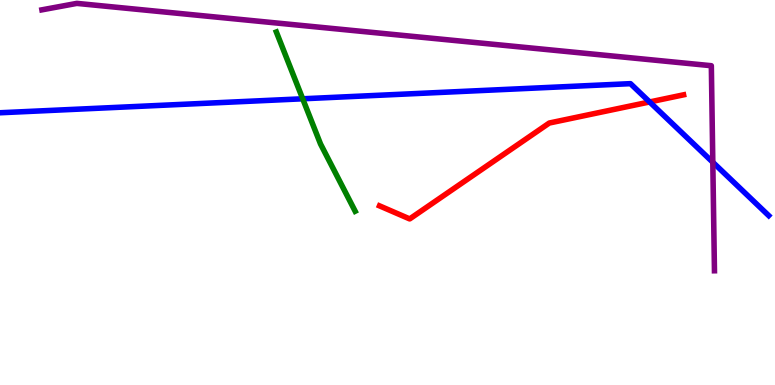[{'lines': ['blue', 'red'], 'intersections': [{'x': 8.38, 'y': 7.35}]}, {'lines': ['green', 'red'], 'intersections': []}, {'lines': ['purple', 'red'], 'intersections': []}, {'lines': ['blue', 'green'], 'intersections': [{'x': 3.91, 'y': 7.43}]}, {'lines': ['blue', 'purple'], 'intersections': [{'x': 9.2, 'y': 5.79}]}, {'lines': ['green', 'purple'], 'intersections': []}]